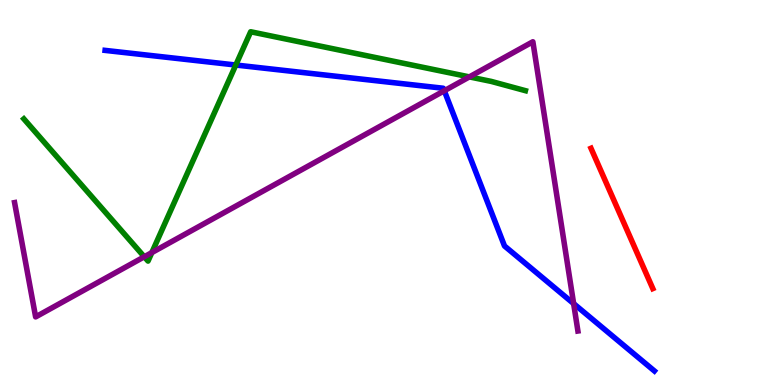[{'lines': ['blue', 'red'], 'intersections': []}, {'lines': ['green', 'red'], 'intersections': []}, {'lines': ['purple', 'red'], 'intersections': []}, {'lines': ['blue', 'green'], 'intersections': [{'x': 3.04, 'y': 8.31}]}, {'lines': ['blue', 'purple'], 'intersections': [{'x': 5.73, 'y': 7.64}, {'x': 7.4, 'y': 2.11}]}, {'lines': ['green', 'purple'], 'intersections': [{'x': 1.86, 'y': 3.33}, {'x': 1.96, 'y': 3.44}, {'x': 6.06, 'y': 8.0}]}]